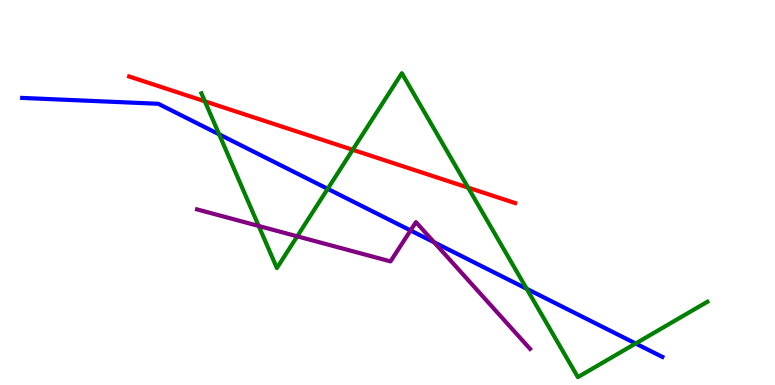[{'lines': ['blue', 'red'], 'intersections': []}, {'lines': ['green', 'red'], 'intersections': [{'x': 2.64, 'y': 7.37}, {'x': 4.55, 'y': 6.11}, {'x': 6.04, 'y': 5.13}]}, {'lines': ['purple', 'red'], 'intersections': []}, {'lines': ['blue', 'green'], 'intersections': [{'x': 2.83, 'y': 6.51}, {'x': 4.23, 'y': 5.1}, {'x': 6.8, 'y': 2.5}, {'x': 8.2, 'y': 1.08}]}, {'lines': ['blue', 'purple'], 'intersections': [{'x': 5.3, 'y': 4.01}, {'x': 5.6, 'y': 3.71}]}, {'lines': ['green', 'purple'], 'intersections': [{'x': 3.34, 'y': 4.13}, {'x': 3.84, 'y': 3.86}]}]